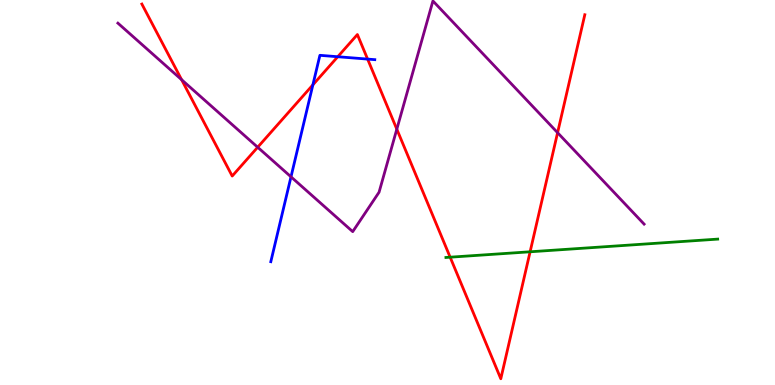[{'lines': ['blue', 'red'], 'intersections': [{'x': 4.04, 'y': 7.8}, {'x': 4.36, 'y': 8.53}, {'x': 4.74, 'y': 8.47}]}, {'lines': ['green', 'red'], 'intersections': [{'x': 5.81, 'y': 3.32}, {'x': 6.84, 'y': 3.46}]}, {'lines': ['purple', 'red'], 'intersections': [{'x': 2.34, 'y': 7.93}, {'x': 3.32, 'y': 6.18}, {'x': 5.12, 'y': 6.64}, {'x': 7.19, 'y': 6.55}]}, {'lines': ['blue', 'green'], 'intersections': []}, {'lines': ['blue', 'purple'], 'intersections': [{'x': 3.75, 'y': 5.41}]}, {'lines': ['green', 'purple'], 'intersections': []}]